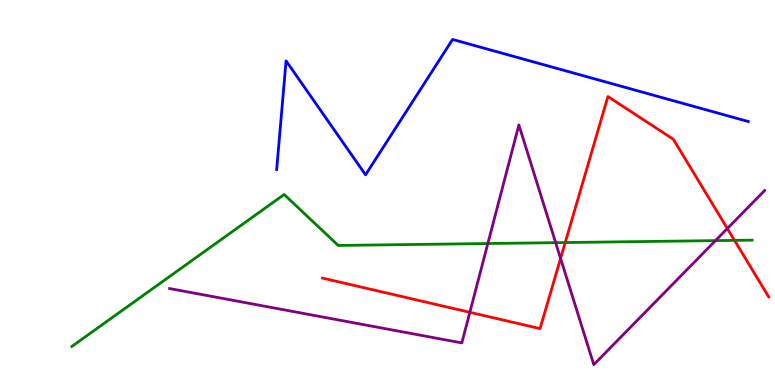[{'lines': ['blue', 'red'], 'intersections': []}, {'lines': ['green', 'red'], 'intersections': [{'x': 7.29, 'y': 3.7}, {'x': 9.48, 'y': 3.76}]}, {'lines': ['purple', 'red'], 'intersections': [{'x': 6.06, 'y': 1.89}, {'x': 7.23, 'y': 3.29}, {'x': 9.39, 'y': 4.06}]}, {'lines': ['blue', 'green'], 'intersections': []}, {'lines': ['blue', 'purple'], 'intersections': []}, {'lines': ['green', 'purple'], 'intersections': [{'x': 6.29, 'y': 3.67}, {'x': 7.17, 'y': 3.7}, {'x': 9.23, 'y': 3.75}]}]